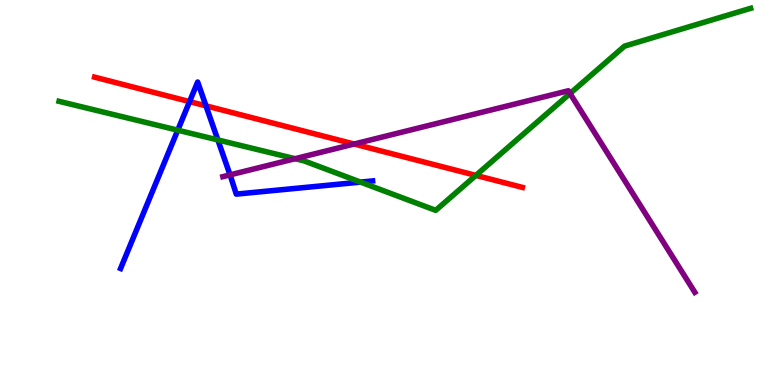[{'lines': ['blue', 'red'], 'intersections': [{'x': 2.45, 'y': 7.36}, {'x': 2.66, 'y': 7.25}]}, {'lines': ['green', 'red'], 'intersections': [{'x': 6.14, 'y': 5.44}]}, {'lines': ['purple', 'red'], 'intersections': [{'x': 4.57, 'y': 6.26}]}, {'lines': ['blue', 'green'], 'intersections': [{'x': 2.29, 'y': 6.62}, {'x': 2.81, 'y': 6.37}, {'x': 4.65, 'y': 5.27}]}, {'lines': ['blue', 'purple'], 'intersections': [{'x': 2.97, 'y': 5.46}]}, {'lines': ['green', 'purple'], 'intersections': [{'x': 3.81, 'y': 5.88}, {'x': 7.36, 'y': 7.57}]}]